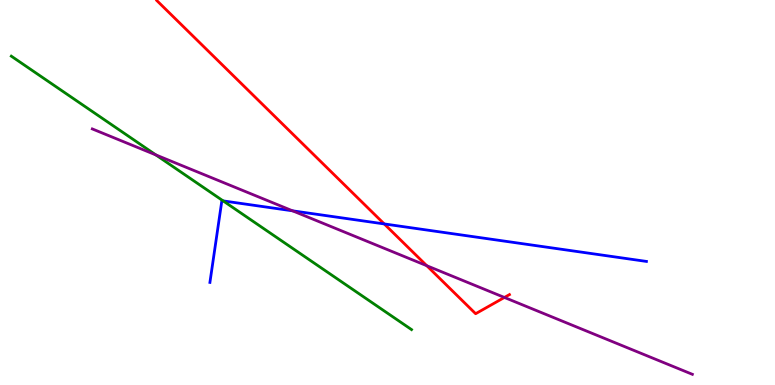[{'lines': ['blue', 'red'], 'intersections': [{'x': 4.96, 'y': 4.18}]}, {'lines': ['green', 'red'], 'intersections': []}, {'lines': ['purple', 'red'], 'intersections': [{'x': 5.51, 'y': 3.1}, {'x': 6.51, 'y': 2.27}]}, {'lines': ['blue', 'green'], 'intersections': [{'x': 2.88, 'y': 4.78}]}, {'lines': ['blue', 'purple'], 'intersections': [{'x': 3.78, 'y': 4.52}]}, {'lines': ['green', 'purple'], 'intersections': [{'x': 2.01, 'y': 5.98}]}]